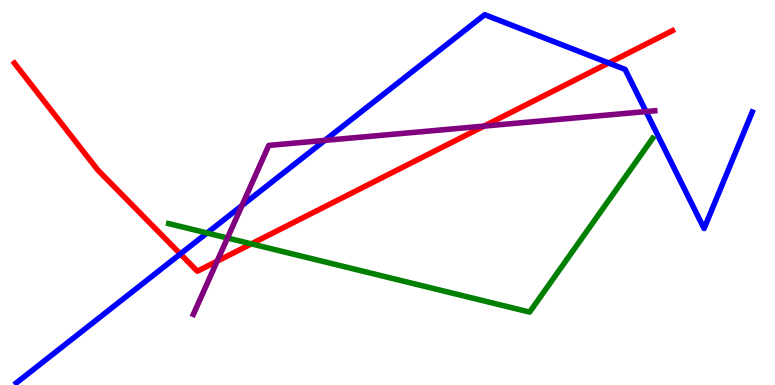[{'lines': ['blue', 'red'], 'intersections': [{'x': 2.33, 'y': 3.4}, {'x': 7.85, 'y': 8.36}]}, {'lines': ['green', 'red'], 'intersections': [{'x': 3.24, 'y': 3.67}]}, {'lines': ['purple', 'red'], 'intersections': [{'x': 2.8, 'y': 3.22}, {'x': 6.25, 'y': 6.72}]}, {'lines': ['blue', 'green'], 'intersections': [{'x': 2.67, 'y': 3.95}]}, {'lines': ['blue', 'purple'], 'intersections': [{'x': 3.12, 'y': 4.66}, {'x': 4.19, 'y': 6.35}, {'x': 8.34, 'y': 7.1}]}, {'lines': ['green', 'purple'], 'intersections': [{'x': 2.93, 'y': 3.82}]}]